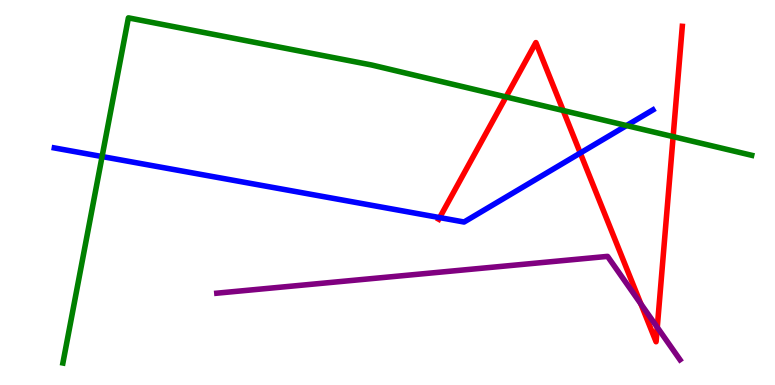[{'lines': ['blue', 'red'], 'intersections': [{'x': 5.67, 'y': 4.35}, {'x': 7.49, 'y': 6.03}]}, {'lines': ['green', 'red'], 'intersections': [{'x': 6.53, 'y': 7.48}, {'x': 7.27, 'y': 7.13}, {'x': 8.69, 'y': 6.45}]}, {'lines': ['purple', 'red'], 'intersections': [{'x': 8.27, 'y': 2.11}, {'x': 8.48, 'y': 1.5}]}, {'lines': ['blue', 'green'], 'intersections': [{'x': 1.32, 'y': 5.93}, {'x': 8.08, 'y': 6.74}]}, {'lines': ['blue', 'purple'], 'intersections': []}, {'lines': ['green', 'purple'], 'intersections': []}]